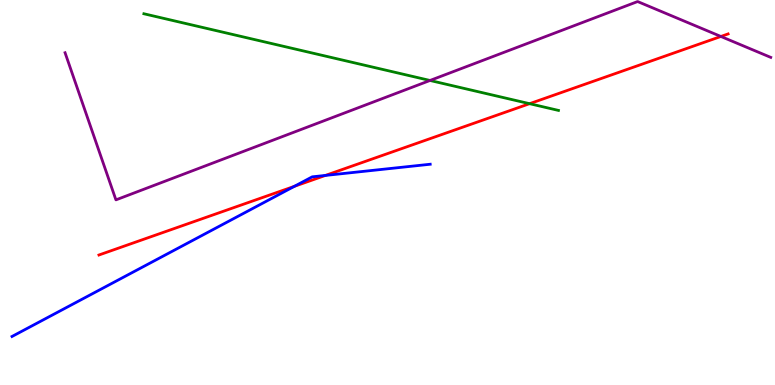[{'lines': ['blue', 'red'], 'intersections': [{'x': 3.8, 'y': 5.16}, {'x': 4.2, 'y': 5.44}]}, {'lines': ['green', 'red'], 'intersections': [{'x': 6.83, 'y': 7.31}]}, {'lines': ['purple', 'red'], 'intersections': [{'x': 9.3, 'y': 9.05}]}, {'lines': ['blue', 'green'], 'intersections': []}, {'lines': ['blue', 'purple'], 'intersections': []}, {'lines': ['green', 'purple'], 'intersections': [{'x': 5.55, 'y': 7.91}]}]